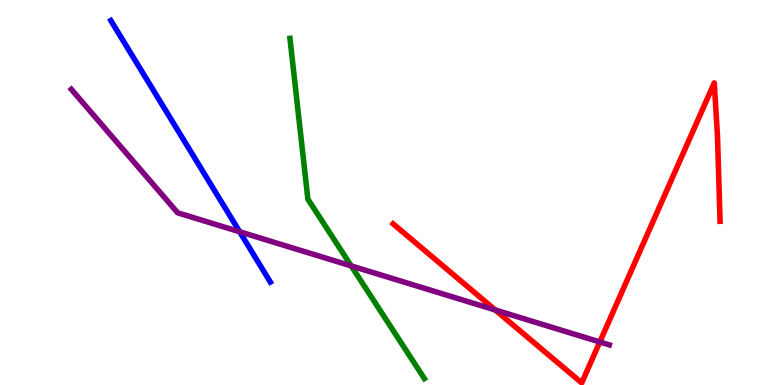[{'lines': ['blue', 'red'], 'intersections': []}, {'lines': ['green', 'red'], 'intersections': []}, {'lines': ['purple', 'red'], 'intersections': [{'x': 6.39, 'y': 1.95}, {'x': 7.74, 'y': 1.12}]}, {'lines': ['blue', 'green'], 'intersections': []}, {'lines': ['blue', 'purple'], 'intersections': [{'x': 3.09, 'y': 3.98}]}, {'lines': ['green', 'purple'], 'intersections': [{'x': 4.53, 'y': 3.09}]}]